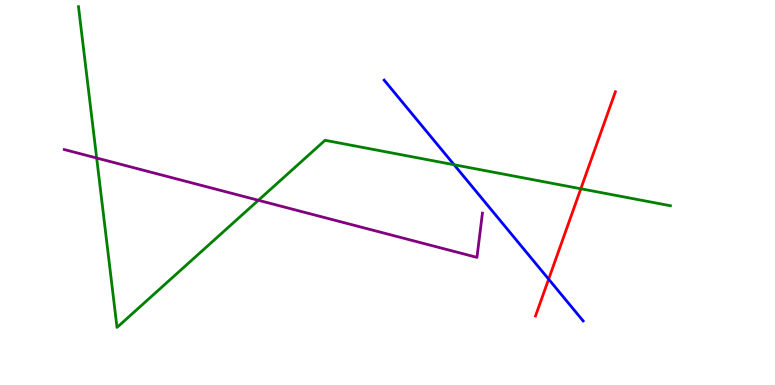[{'lines': ['blue', 'red'], 'intersections': [{'x': 7.08, 'y': 2.75}]}, {'lines': ['green', 'red'], 'intersections': [{'x': 7.49, 'y': 5.1}]}, {'lines': ['purple', 'red'], 'intersections': []}, {'lines': ['blue', 'green'], 'intersections': [{'x': 5.86, 'y': 5.72}]}, {'lines': ['blue', 'purple'], 'intersections': []}, {'lines': ['green', 'purple'], 'intersections': [{'x': 1.25, 'y': 5.9}, {'x': 3.33, 'y': 4.8}]}]